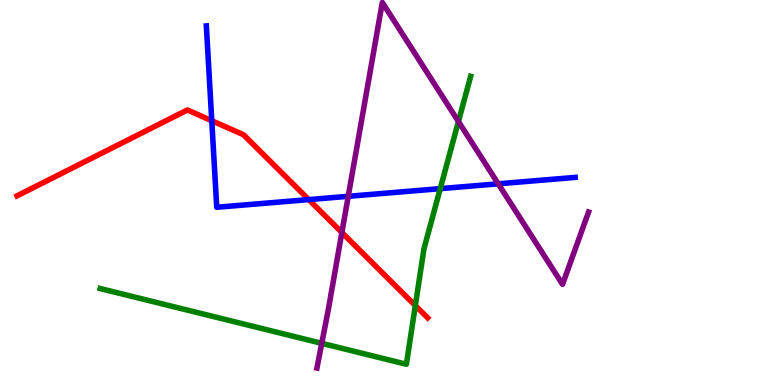[{'lines': ['blue', 'red'], 'intersections': [{'x': 2.73, 'y': 6.86}, {'x': 3.98, 'y': 4.82}]}, {'lines': ['green', 'red'], 'intersections': [{'x': 5.36, 'y': 2.06}]}, {'lines': ['purple', 'red'], 'intersections': [{'x': 4.41, 'y': 3.96}]}, {'lines': ['blue', 'green'], 'intersections': [{'x': 5.68, 'y': 5.1}]}, {'lines': ['blue', 'purple'], 'intersections': [{'x': 4.49, 'y': 4.9}, {'x': 6.43, 'y': 5.23}]}, {'lines': ['green', 'purple'], 'intersections': [{'x': 4.15, 'y': 1.08}, {'x': 5.92, 'y': 6.84}]}]